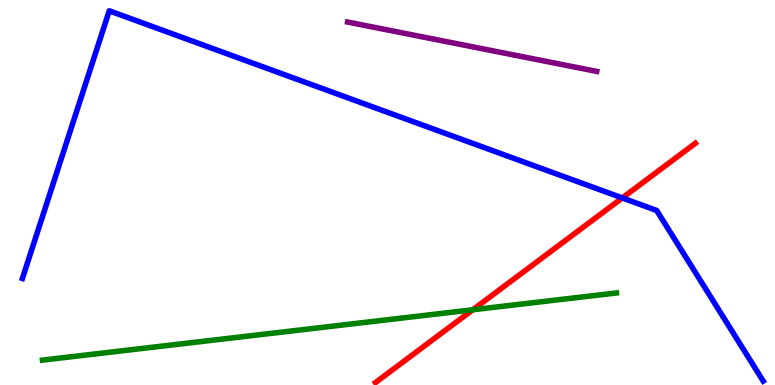[{'lines': ['blue', 'red'], 'intersections': [{'x': 8.03, 'y': 4.86}]}, {'lines': ['green', 'red'], 'intersections': [{'x': 6.1, 'y': 1.95}]}, {'lines': ['purple', 'red'], 'intersections': []}, {'lines': ['blue', 'green'], 'intersections': []}, {'lines': ['blue', 'purple'], 'intersections': []}, {'lines': ['green', 'purple'], 'intersections': []}]